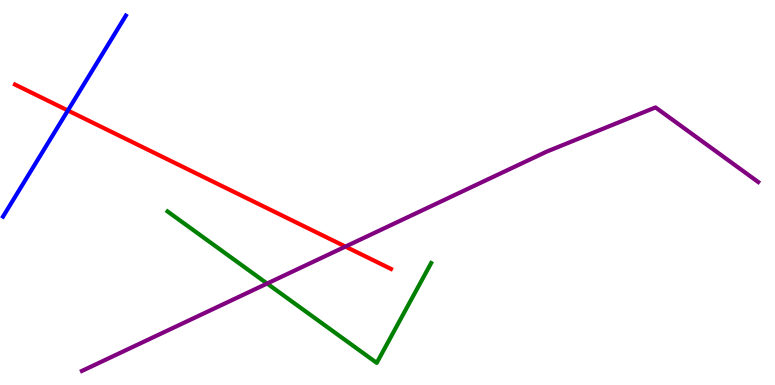[{'lines': ['blue', 'red'], 'intersections': [{'x': 0.876, 'y': 7.13}]}, {'lines': ['green', 'red'], 'intersections': []}, {'lines': ['purple', 'red'], 'intersections': [{'x': 4.46, 'y': 3.6}]}, {'lines': ['blue', 'green'], 'intersections': []}, {'lines': ['blue', 'purple'], 'intersections': []}, {'lines': ['green', 'purple'], 'intersections': [{'x': 3.45, 'y': 2.64}]}]